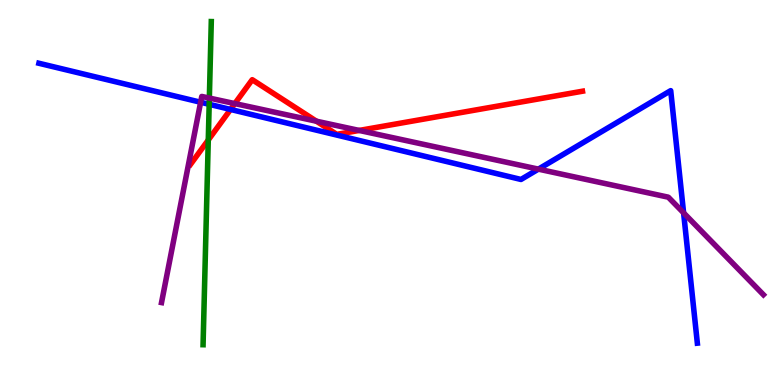[{'lines': ['blue', 'red'], 'intersections': [{'x': 2.97, 'y': 7.16}]}, {'lines': ['green', 'red'], 'intersections': [{'x': 2.69, 'y': 6.36}]}, {'lines': ['purple', 'red'], 'intersections': [{'x': 3.03, 'y': 7.31}, {'x': 4.08, 'y': 6.85}, {'x': 4.63, 'y': 6.61}]}, {'lines': ['blue', 'green'], 'intersections': [{'x': 2.7, 'y': 7.29}]}, {'lines': ['blue', 'purple'], 'intersections': [{'x': 2.59, 'y': 7.34}, {'x': 6.95, 'y': 5.61}, {'x': 8.82, 'y': 4.47}]}, {'lines': ['green', 'purple'], 'intersections': [{'x': 2.7, 'y': 7.45}]}]